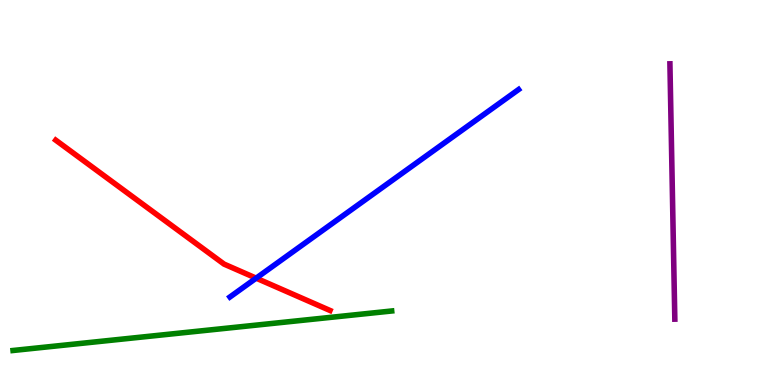[{'lines': ['blue', 'red'], 'intersections': [{'x': 3.31, 'y': 2.78}]}, {'lines': ['green', 'red'], 'intersections': []}, {'lines': ['purple', 'red'], 'intersections': []}, {'lines': ['blue', 'green'], 'intersections': []}, {'lines': ['blue', 'purple'], 'intersections': []}, {'lines': ['green', 'purple'], 'intersections': []}]